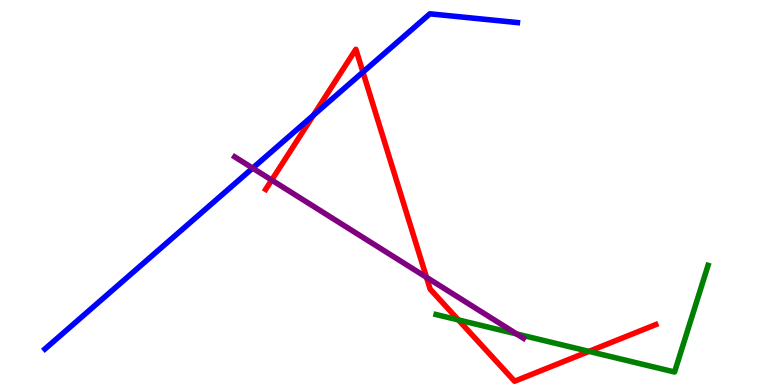[{'lines': ['blue', 'red'], 'intersections': [{'x': 4.04, 'y': 7.01}, {'x': 4.68, 'y': 8.13}]}, {'lines': ['green', 'red'], 'intersections': [{'x': 5.91, 'y': 1.69}, {'x': 7.6, 'y': 0.873}]}, {'lines': ['purple', 'red'], 'intersections': [{'x': 3.51, 'y': 5.32}, {'x': 5.5, 'y': 2.8}]}, {'lines': ['blue', 'green'], 'intersections': []}, {'lines': ['blue', 'purple'], 'intersections': [{'x': 3.26, 'y': 5.63}]}, {'lines': ['green', 'purple'], 'intersections': [{'x': 6.67, 'y': 1.33}]}]